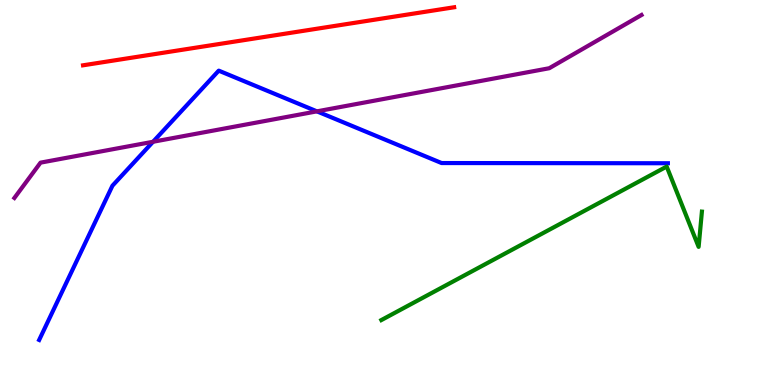[{'lines': ['blue', 'red'], 'intersections': []}, {'lines': ['green', 'red'], 'intersections': []}, {'lines': ['purple', 'red'], 'intersections': []}, {'lines': ['blue', 'green'], 'intersections': []}, {'lines': ['blue', 'purple'], 'intersections': [{'x': 1.97, 'y': 6.32}, {'x': 4.09, 'y': 7.11}]}, {'lines': ['green', 'purple'], 'intersections': []}]